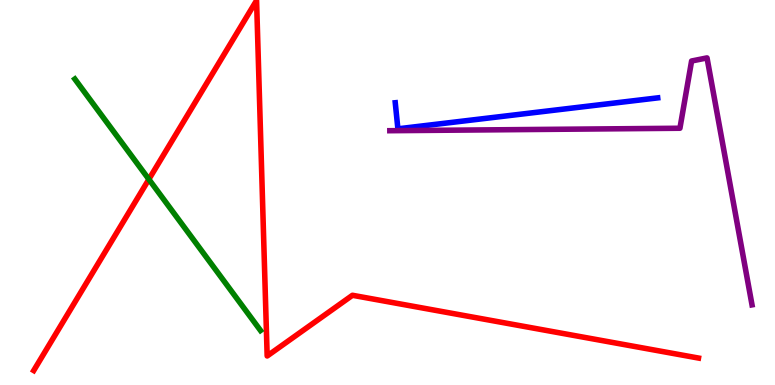[{'lines': ['blue', 'red'], 'intersections': []}, {'lines': ['green', 'red'], 'intersections': [{'x': 1.92, 'y': 5.34}]}, {'lines': ['purple', 'red'], 'intersections': []}, {'lines': ['blue', 'green'], 'intersections': []}, {'lines': ['blue', 'purple'], 'intersections': []}, {'lines': ['green', 'purple'], 'intersections': []}]